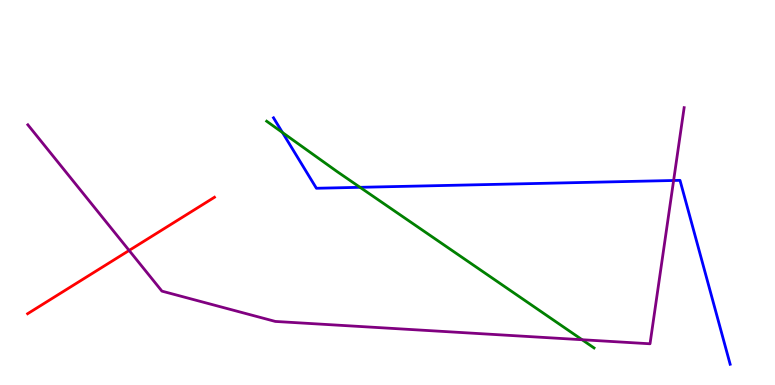[{'lines': ['blue', 'red'], 'intersections': []}, {'lines': ['green', 'red'], 'intersections': []}, {'lines': ['purple', 'red'], 'intersections': [{'x': 1.67, 'y': 3.49}]}, {'lines': ['blue', 'green'], 'intersections': [{'x': 3.64, 'y': 6.56}, {'x': 4.65, 'y': 5.13}]}, {'lines': ['blue', 'purple'], 'intersections': [{'x': 8.69, 'y': 5.31}]}, {'lines': ['green', 'purple'], 'intersections': [{'x': 7.51, 'y': 1.18}]}]